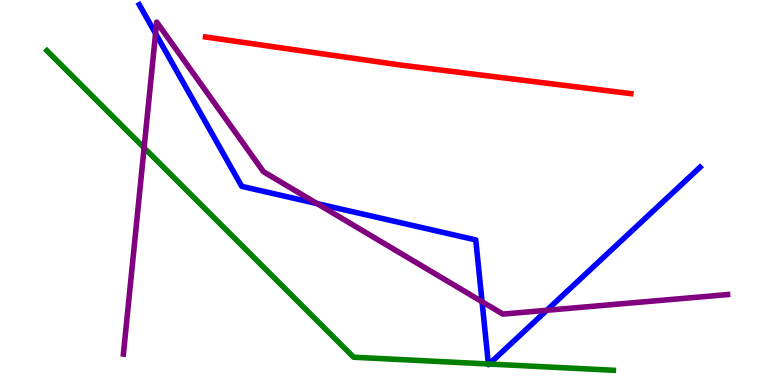[{'lines': ['blue', 'red'], 'intersections': []}, {'lines': ['green', 'red'], 'intersections': []}, {'lines': ['purple', 'red'], 'intersections': []}, {'lines': ['blue', 'green'], 'intersections': [{'x': 6.3, 'y': 0.546}, {'x': 6.31, 'y': 0.545}]}, {'lines': ['blue', 'purple'], 'intersections': [{'x': 2.01, 'y': 9.13}, {'x': 4.09, 'y': 4.71}, {'x': 6.22, 'y': 2.16}, {'x': 7.06, 'y': 1.94}]}, {'lines': ['green', 'purple'], 'intersections': [{'x': 1.86, 'y': 6.16}]}]